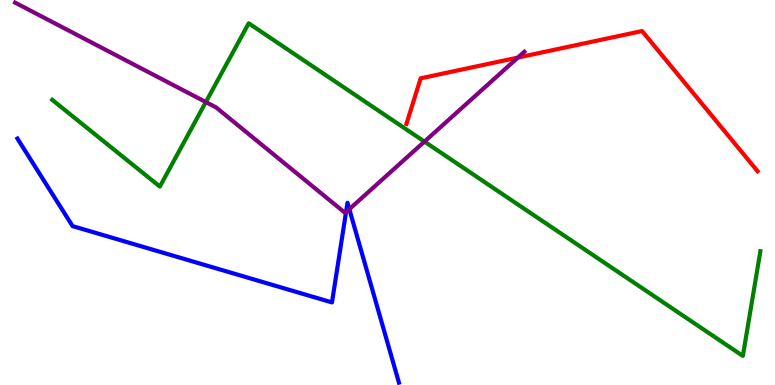[{'lines': ['blue', 'red'], 'intersections': []}, {'lines': ['green', 'red'], 'intersections': []}, {'lines': ['purple', 'red'], 'intersections': [{'x': 6.68, 'y': 8.5}]}, {'lines': ['blue', 'green'], 'intersections': []}, {'lines': ['blue', 'purple'], 'intersections': [{'x': 4.46, 'y': 4.49}, {'x': 4.51, 'y': 4.57}]}, {'lines': ['green', 'purple'], 'intersections': [{'x': 2.66, 'y': 7.35}, {'x': 5.48, 'y': 6.32}]}]